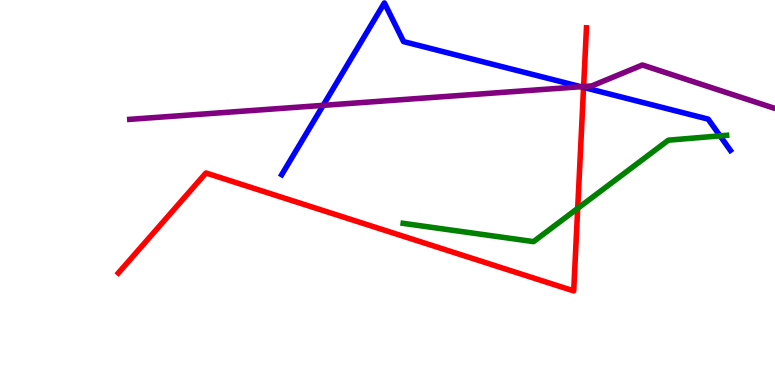[{'lines': ['blue', 'red'], 'intersections': [{'x': 7.53, 'y': 7.73}]}, {'lines': ['green', 'red'], 'intersections': [{'x': 7.45, 'y': 4.59}]}, {'lines': ['purple', 'red'], 'intersections': [{'x': 7.53, 'y': 7.75}]}, {'lines': ['blue', 'green'], 'intersections': [{'x': 9.29, 'y': 6.47}]}, {'lines': ['blue', 'purple'], 'intersections': [{'x': 4.17, 'y': 7.26}, {'x': 7.49, 'y': 7.75}]}, {'lines': ['green', 'purple'], 'intersections': []}]